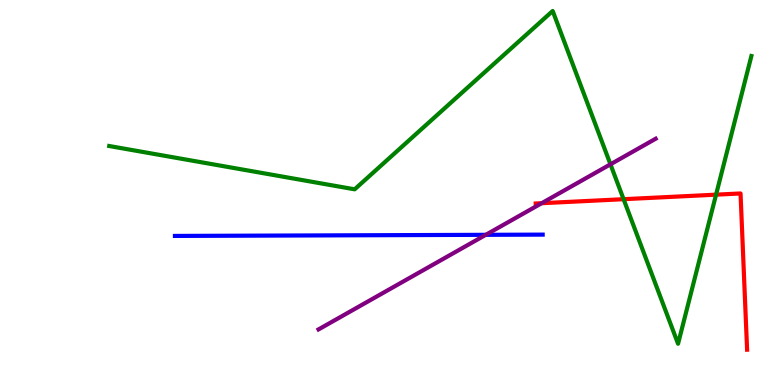[{'lines': ['blue', 'red'], 'intersections': []}, {'lines': ['green', 'red'], 'intersections': [{'x': 8.05, 'y': 4.83}, {'x': 9.24, 'y': 4.94}]}, {'lines': ['purple', 'red'], 'intersections': [{'x': 6.99, 'y': 4.72}]}, {'lines': ['blue', 'green'], 'intersections': []}, {'lines': ['blue', 'purple'], 'intersections': [{'x': 6.27, 'y': 3.9}]}, {'lines': ['green', 'purple'], 'intersections': [{'x': 7.88, 'y': 5.73}]}]